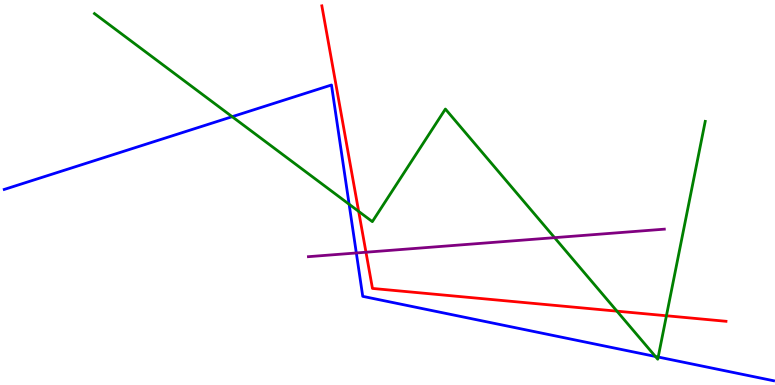[{'lines': ['blue', 'red'], 'intersections': []}, {'lines': ['green', 'red'], 'intersections': [{'x': 4.63, 'y': 4.51}, {'x': 7.96, 'y': 1.92}, {'x': 8.6, 'y': 1.8}]}, {'lines': ['purple', 'red'], 'intersections': [{'x': 4.72, 'y': 3.45}]}, {'lines': ['blue', 'green'], 'intersections': [{'x': 3.0, 'y': 6.97}, {'x': 4.5, 'y': 4.69}, {'x': 8.46, 'y': 0.741}, {'x': 8.49, 'y': 0.726}]}, {'lines': ['blue', 'purple'], 'intersections': [{'x': 4.6, 'y': 3.43}]}, {'lines': ['green', 'purple'], 'intersections': [{'x': 7.16, 'y': 3.83}]}]